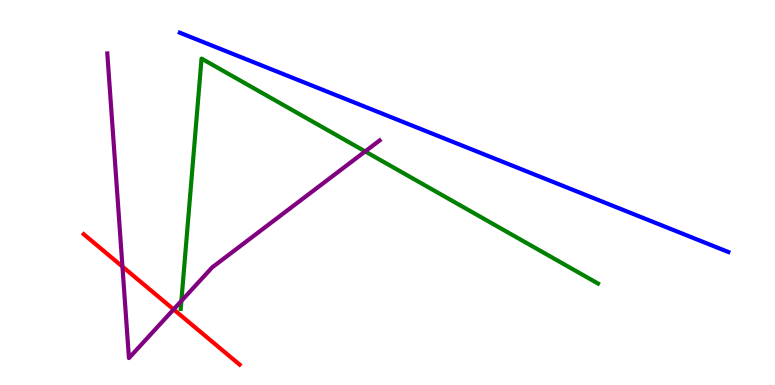[{'lines': ['blue', 'red'], 'intersections': []}, {'lines': ['green', 'red'], 'intersections': []}, {'lines': ['purple', 'red'], 'intersections': [{'x': 1.58, 'y': 3.08}, {'x': 2.24, 'y': 1.96}]}, {'lines': ['blue', 'green'], 'intersections': []}, {'lines': ['blue', 'purple'], 'intersections': []}, {'lines': ['green', 'purple'], 'intersections': [{'x': 2.34, 'y': 2.18}, {'x': 4.71, 'y': 6.07}]}]